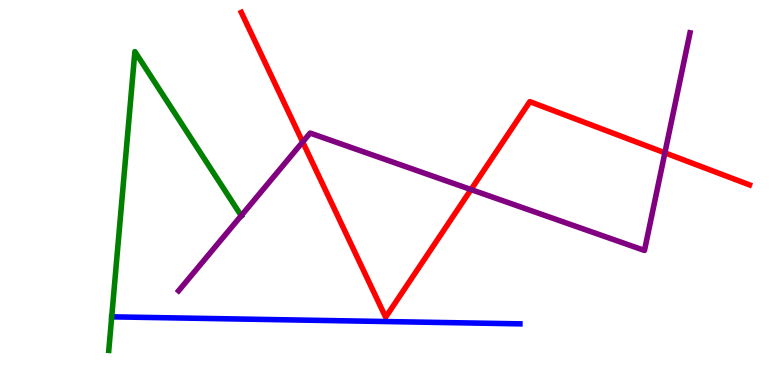[{'lines': ['blue', 'red'], 'intersections': []}, {'lines': ['green', 'red'], 'intersections': []}, {'lines': ['purple', 'red'], 'intersections': [{'x': 3.91, 'y': 6.31}, {'x': 6.08, 'y': 5.08}, {'x': 8.58, 'y': 6.03}]}, {'lines': ['blue', 'green'], 'intersections': [{'x': 1.44, 'y': 1.77}]}, {'lines': ['blue', 'purple'], 'intersections': []}, {'lines': ['green', 'purple'], 'intersections': [{'x': 3.11, 'y': 4.4}]}]